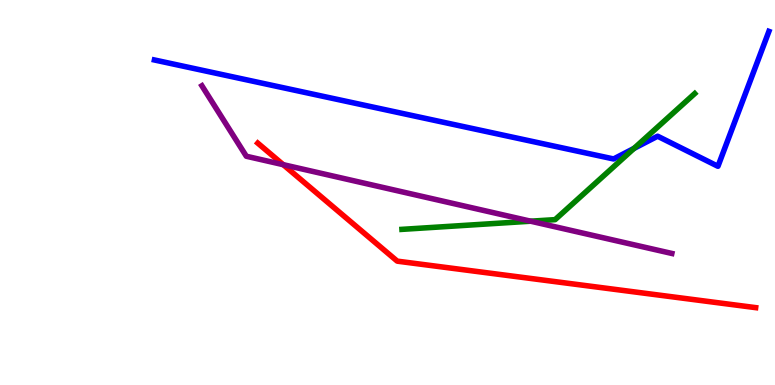[{'lines': ['blue', 'red'], 'intersections': []}, {'lines': ['green', 'red'], 'intersections': []}, {'lines': ['purple', 'red'], 'intersections': [{'x': 3.65, 'y': 5.72}]}, {'lines': ['blue', 'green'], 'intersections': [{'x': 8.18, 'y': 6.15}]}, {'lines': ['blue', 'purple'], 'intersections': []}, {'lines': ['green', 'purple'], 'intersections': [{'x': 6.85, 'y': 4.25}]}]